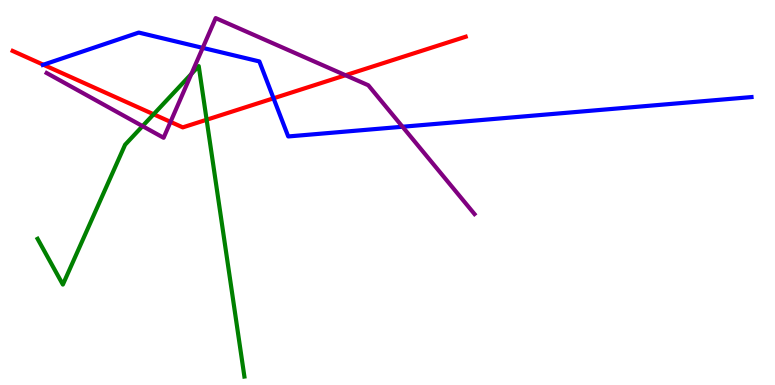[{'lines': ['blue', 'red'], 'intersections': [{'x': 0.559, 'y': 8.32}, {'x': 3.53, 'y': 7.45}]}, {'lines': ['green', 'red'], 'intersections': [{'x': 1.98, 'y': 7.03}, {'x': 2.67, 'y': 6.89}]}, {'lines': ['purple', 'red'], 'intersections': [{'x': 2.2, 'y': 6.83}, {'x': 4.46, 'y': 8.05}]}, {'lines': ['blue', 'green'], 'intersections': []}, {'lines': ['blue', 'purple'], 'intersections': [{'x': 2.62, 'y': 8.76}, {'x': 5.19, 'y': 6.71}]}, {'lines': ['green', 'purple'], 'intersections': [{'x': 1.84, 'y': 6.72}, {'x': 2.47, 'y': 8.08}]}]